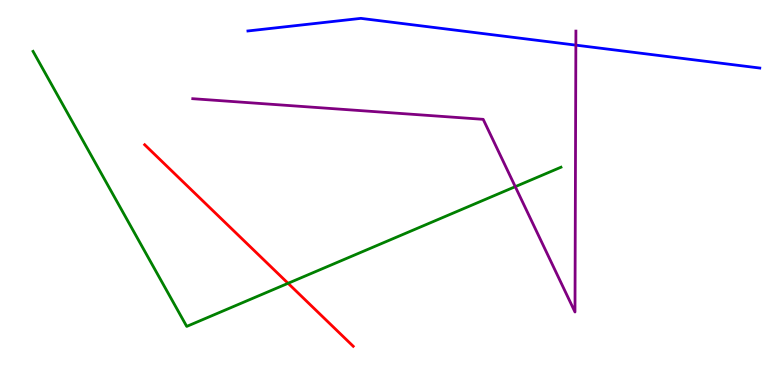[{'lines': ['blue', 'red'], 'intersections': []}, {'lines': ['green', 'red'], 'intersections': [{'x': 3.72, 'y': 2.64}]}, {'lines': ['purple', 'red'], 'intersections': []}, {'lines': ['blue', 'green'], 'intersections': []}, {'lines': ['blue', 'purple'], 'intersections': [{'x': 7.43, 'y': 8.83}]}, {'lines': ['green', 'purple'], 'intersections': [{'x': 6.65, 'y': 5.15}]}]